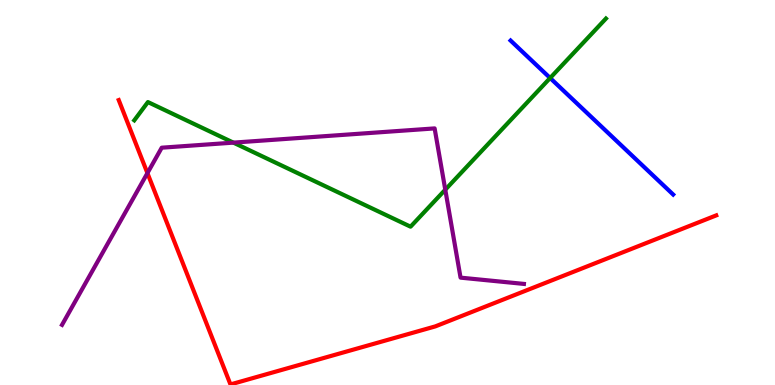[{'lines': ['blue', 'red'], 'intersections': []}, {'lines': ['green', 'red'], 'intersections': []}, {'lines': ['purple', 'red'], 'intersections': [{'x': 1.9, 'y': 5.5}]}, {'lines': ['blue', 'green'], 'intersections': [{'x': 7.1, 'y': 7.97}]}, {'lines': ['blue', 'purple'], 'intersections': []}, {'lines': ['green', 'purple'], 'intersections': [{'x': 3.01, 'y': 6.3}, {'x': 5.75, 'y': 5.07}]}]